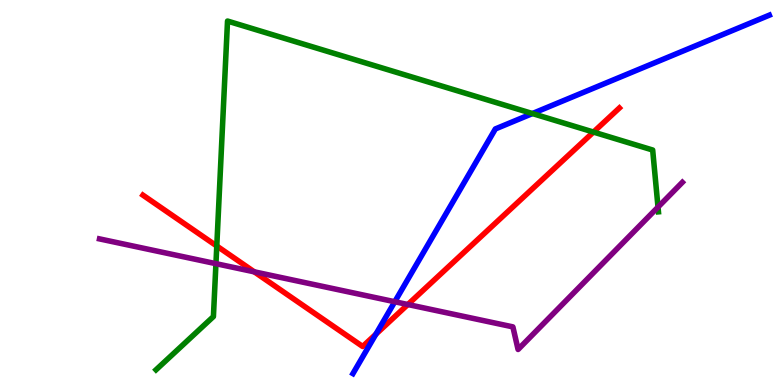[{'lines': ['blue', 'red'], 'intersections': [{'x': 4.85, 'y': 1.32}]}, {'lines': ['green', 'red'], 'intersections': [{'x': 2.8, 'y': 3.61}, {'x': 7.66, 'y': 6.57}]}, {'lines': ['purple', 'red'], 'intersections': [{'x': 3.28, 'y': 2.94}, {'x': 5.26, 'y': 2.09}]}, {'lines': ['blue', 'green'], 'intersections': [{'x': 6.87, 'y': 7.05}]}, {'lines': ['blue', 'purple'], 'intersections': [{'x': 5.09, 'y': 2.16}]}, {'lines': ['green', 'purple'], 'intersections': [{'x': 2.79, 'y': 3.15}, {'x': 8.49, 'y': 4.62}]}]